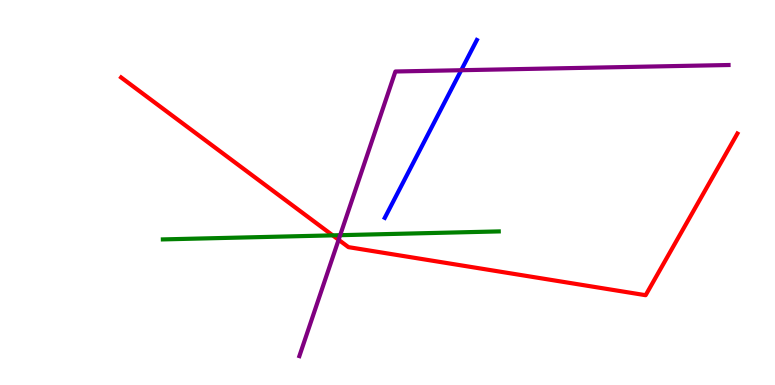[{'lines': ['blue', 'red'], 'intersections': []}, {'lines': ['green', 'red'], 'intersections': [{'x': 4.29, 'y': 3.89}]}, {'lines': ['purple', 'red'], 'intersections': [{'x': 4.37, 'y': 3.77}]}, {'lines': ['blue', 'green'], 'intersections': []}, {'lines': ['blue', 'purple'], 'intersections': [{'x': 5.95, 'y': 8.18}]}, {'lines': ['green', 'purple'], 'intersections': [{'x': 4.39, 'y': 3.89}]}]